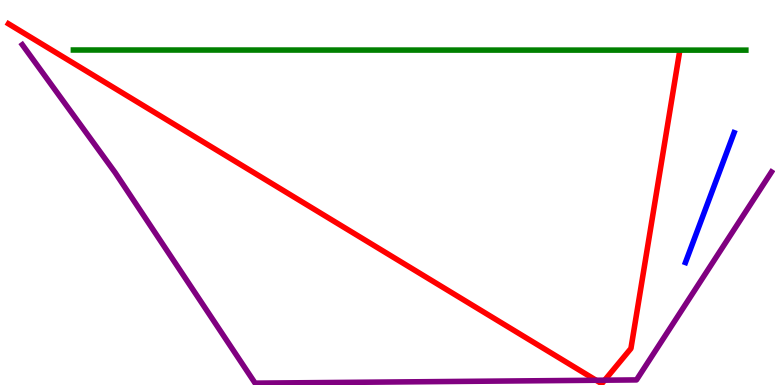[{'lines': ['blue', 'red'], 'intersections': []}, {'lines': ['green', 'red'], 'intersections': []}, {'lines': ['purple', 'red'], 'intersections': [{'x': 7.69, 'y': 0.123}, {'x': 7.8, 'y': 0.125}]}, {'lines': ['blue', 'green'], 'intersections': []}, {'lines': ['blue', 'purple'], 'intersections': []}, {'lines': ['green', 'purple'], 'intersections': []}]